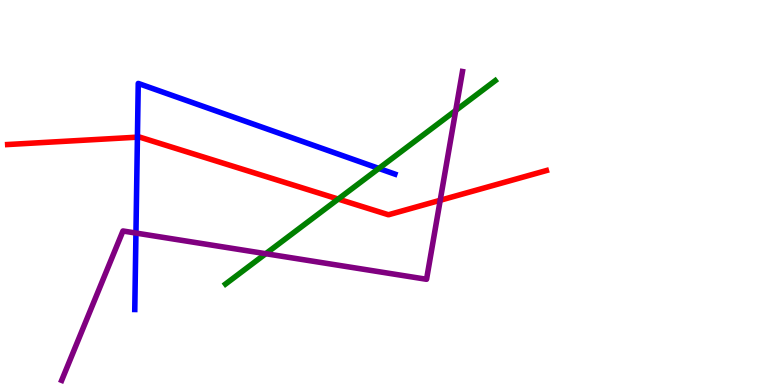[{'lines': ['blue', 'red'], 'intersections': [{'x': 1.77, 'y': 6.44}]}, {'lines': ['green', 'red'], 'intersections': [{'x': 4.36, 'y': 4.83}]}, {'lines': ['purple', 'red'], 'intersections': [{'x': 5.68, 'y': 4.8}]}, {'lines': ['blue', 'green'], 'intersections': [{'x': 4.89, 'y': 5.63}]}, {'lines': ['blue', 'purple'], 'intersections': [{'x': 1.75, 'y': 3.95}]}, {'lines': ['green', 'purple'], 'intersections': [{'x': 3.43, 'y': 3.41}, {'x': 5.88, 'y': 7.13}]}]